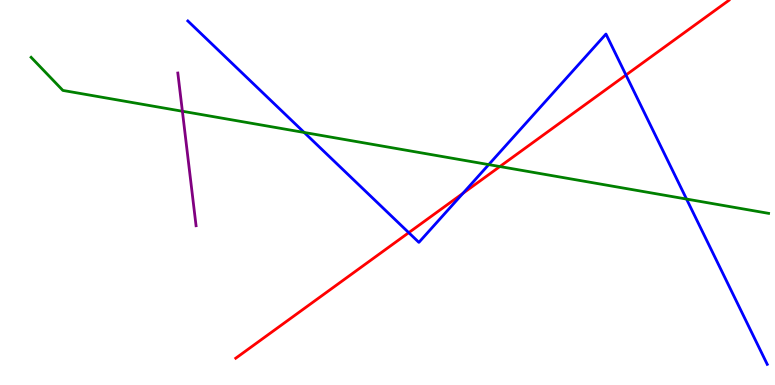[{'lines': ['blue', 'red'], 'intersections': [{'x': 5.27, 'y': 3.96}, {'x': 5.97, 'y': 4.98}, {'x': 8.08, 'y': 8.05}]}, {'lines': ['green', 'red'], 'intersections': [{'x': 6.45, 'y': 5.67}]}, {'lines': ['purple', 'red'], 'intersections': []}, {'lines': ['blue', 'green'], 'intersections': [{'x': 3.93, 'y': 6.56}, {'x': 6.31, 'y': 5.72}, {'x': 8.86, 'y': 4.83}]}, {'lines': ['blue', 'purple'], 'intersections': []}, {'lines': ['green', 'purple'], 'intersections': [{'x': 2.35, 'y': 7.11}]}]